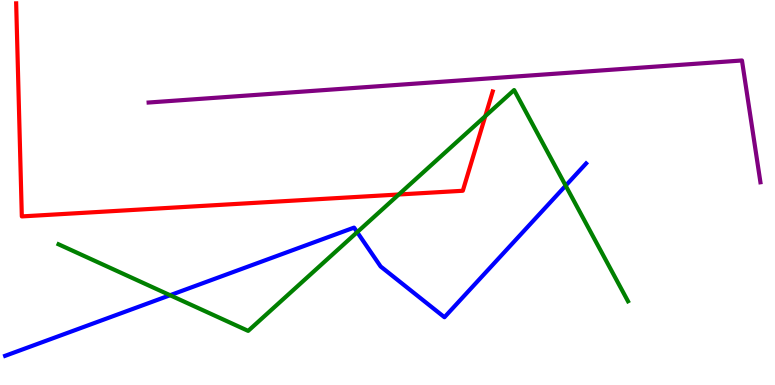[{'lines': ['blue', 'red'], 'intersections': []}, {'lines': ['green', 'red'], 'intersections': [{'x': 5.15, 'y': 4.95}, {'x': 6.26, 'y': 6.98}]}, {'lines': ['purple', 'red'], 'intersections': []}, {'lines': ['blue', 'green'], 'intersections': [{'x': 2.19, 'y': 2.33}, {'x': 4.61, 'y': 3.97}, {'x': 7.3, 'y': 5.18}]}, {'lines': ['blue', 'purple'], 'intersections': []}, {'lines': ['green', 'purple'], 'intersections': []}]